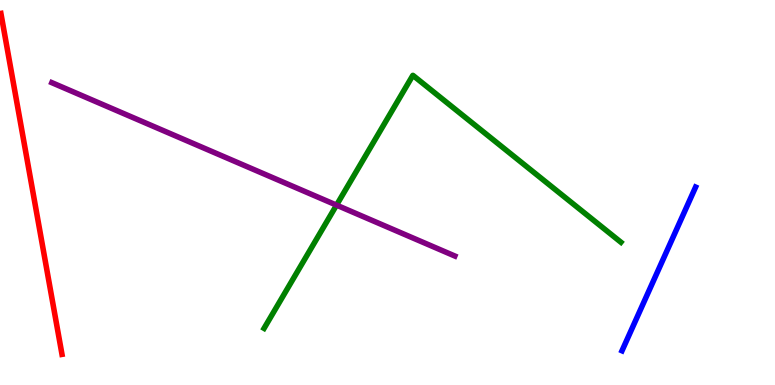[{'lines': ['blue', 'red'], 'intersections': []}, {'lines': ['green', 'red'], 'intersections': []}, {'lines': ['purple', 'red'], 'intersections': []}, {'lines': ['blue', 'green'], 'intersections': []}, {'lines': ['blue', 'purple'], 'intersections': []}, {'lines': ['green', 'purple'], 'intersections': [{'x': 4.34, 'y': 4.67}]}]